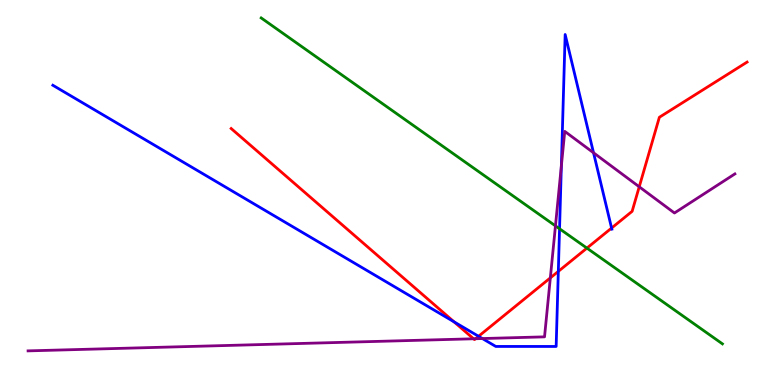[{'lines': ['blue', 'red'], 'intersections': [{'x': 5.86, 'y': 1.64}, {'x': 6.17, 'y': 1.27}, {'x': 7.2, 'y': 2.95}, {'x': 7.89, 'y': 4.08}]}, {'lines': ['green', 'red'], 'intersections': [{'x': 7.57, 'y': 3.56}]}, {'lines': ['purple', 'red'], 'intersections': [{'x': 6.11, 'y': 1.2}, {'x': 6.14, 'y': 1.2}, {'x': 7.1, 'y': 2.78}, {'x': 8.25, 'y': 5.15}]}, {'lines': ['blue', 'green'], 'intersections': [{'x': 7.22, 'y': 4.06}]}, {'lines': ['blue', 'purple'], 'intersections': [{'x': 6.22, 'y': 1.21}, {'x': 7.24, 'y': 5.69}, {'x': 7.66, 'y': 6.03}]}, {'lines': ['green', 'purple'], 'intersections': [{'x': 7.17, 'y': 4.13}]}]